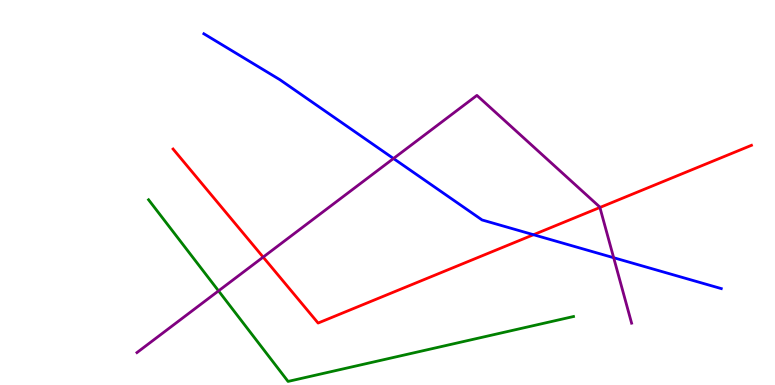[{'lines': ['blue', 'red'], 'intersections': [{'x': 6.88, 'y': 3.9}]}, {'lines': ['green', 'red'], 'intersections': []}, {'lines': ['purple', 'red'], 'intersections': [{'x': 3.4, 'y': 3.32}, {'x': 7.74, 'y': 4.61}]}, {'lines': ['blue', 'green'], 'intersections': []}, {'lines': ['blue', 'purple'], 'intersections': [{'x': 5.08, 'y': 5.88}, {'x': 7.92, 'y': 3.31}]}, {'lines': ['green', 'purple'], 'intersections': [{'x': 2.82, 'y': 2.44}]}]